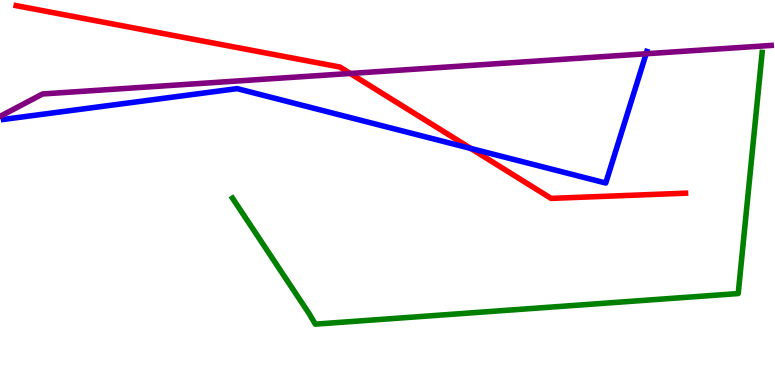[{'lines': ['blue', 'red'], 'intersections': [{'x': 6.08, 'y': 6.14}]}, {'lines': ['green', 'red'], 'intersections': []}, {'lines': ['purple', 'red'], 'intersections': [{'x': 4.52, 'y': 8.09}]}, {'lines': ['blue', 'green'], 'intersections': []}, {'lines': ['blue', 'purple'], 'intersections': [{'x': 8.34, 'y': 8.6}]}, {'lines': ['green', 'purple'], 'intersections': []}]